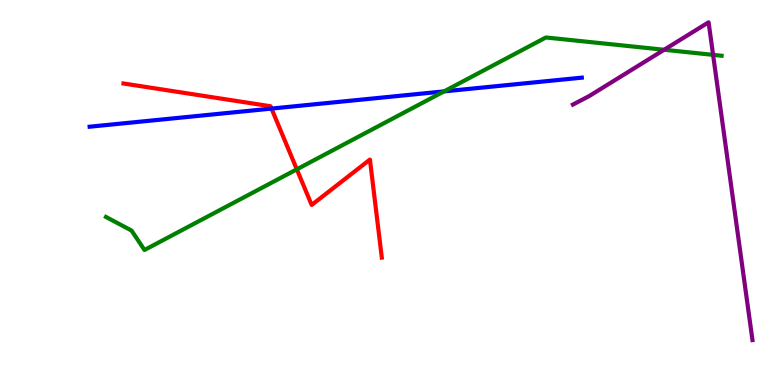[{'lines': ['blue', 'red'], 'intersections': [{'x': 3.5, 'y': 7.18}]}, {'lines': ['green', 'red'], 'intersections': [{'x': 3.83, 'y': 5.6}]}, {'lines': ['purple', 'red'], 'intersections': []}, {'lines': ['blue', 'green'], 'intersections': [{'x': 5.73, 'y': 7.63}]}, {'lines': ['blue', 'purple'], 'intersections': []}, {'lines': ['green', 'purple'], 'intersections': [{'x': 8.57, 'y': 8.71}, {'x': 9.2, 'y': 8.58}]}]